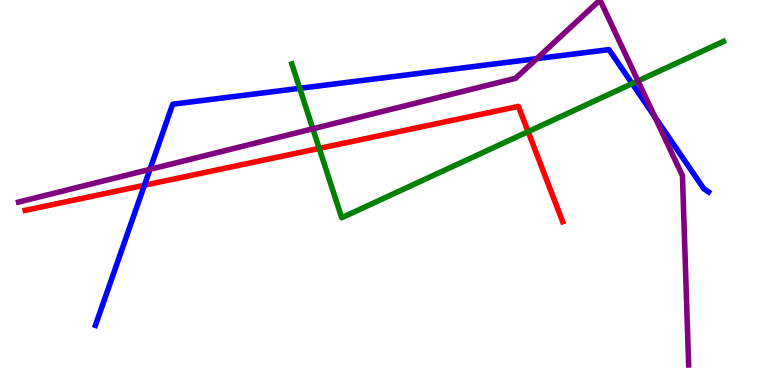[{'lines': ['blue', 'red'], 'intersections': [{'x': 1.86, 'y': 5.19}]}, {'lines': ['green', 'red'], 'intersections': [{'x': 4.12, 'y': 6.15}, {'x': 6.81, 'y': 6.58}]}, {'lines': ['purple', 'red'], 'intersections': []}, {'lines': ['blue', 'green'], 'intersections': [{'x': 3.87, 'y': 7.71}, {'x': 8.16, 'y': 7.83}]}, {'lines': ['blue', 'purple'], 'intersections': [{'x': 1.93, 'y': 5.6}, {'x': 6.93, 'y': 8.48}, {'x': 8.45, 'y': 6.96}]}, {'lines': ['green', 'purple'], 'intersections': [{'x': 4.04, 'y': 6.66}, {'x': 8.23, 'y': 7.9}]}]